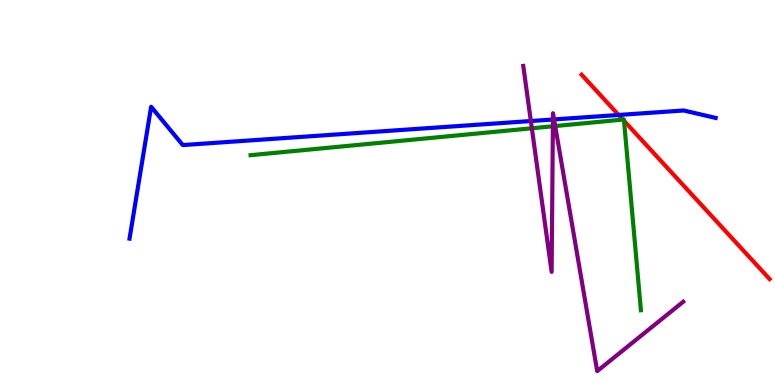[{'lines': ['blue', 'red'], 'intersections': [{'x': 7.98, 'y': 7.01}]}, {'lines': ['green', 'red'], 'intersections': [{'x': 8.04, 'y': 6.89}, {'x': 8.05, 'y': 6.86}]}, {'lines': ['purple', 'red'], 'intersections': []}, {'lines': ['blue', 'green'], 'intersections': []}, {'lines': ['blue', 'purple'], 'intersections': [{'x': 6.85, 'y': 6.86}, {'x': 7.13, 'y': 6.9}, {'x': 7.15, 'y': 6.9}]}, {'lines': ['green', 'purple'], 'intersections': [{'x': 6.86, 'y': 6.67}, {'x': 7.13, 'y': 6.72}, {'x': 7.16, 'y': 6.73}]}]